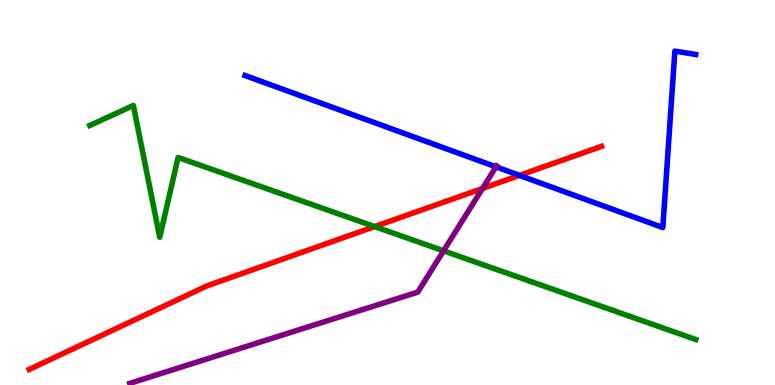[{'lines': ['blue', 'red'], 'intersections': [{'x': 6.7, 'y': 5.44}]}, {'lines': ['green', 'red'], 'intersections': [{'x': 4.83, 'y': 4.11}]}, {'lines': ['purple', 'red'], 'intersections': [{'x': 6.23, 'y': 5.11}]}, {'lines': ['blue', 'green'], 'intersections': []}, {'lines': ['blue', 'purple'], 'intersections': [{'x': 6.4, 'y': 5.67}]}, {'lines': ['green', 'purple'], 'intersections': [{'x': 5.72, 'y': 3.49}]}]